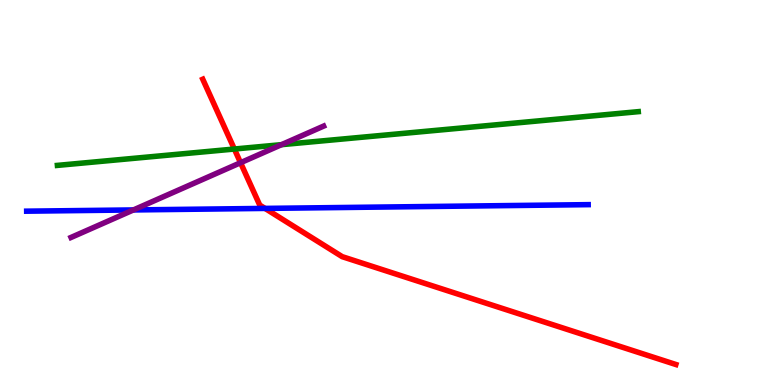[{'lines': ['blue', 'red'], 'intersections': [{'x': 3.42, 'y': 4.59}]}, {'lines': ['green', 'red'], 'intersections': [{'x': 3.02, 'y': 6.13}]}, {'lines': ['purple', 'red'], 'intersections': [{'x': 3.1, 'y': 5.77}]}, {'lines': ['blue', 'green'], 'intersections': []}, {'lines': ['blue', 'purple'], 'intersections': [{'x': 1.72, 'y': 4.55}]}, {'lines': ['green', 'purple'], 'intersections': [{'x': 3.63, 'y': 6.24}]}]